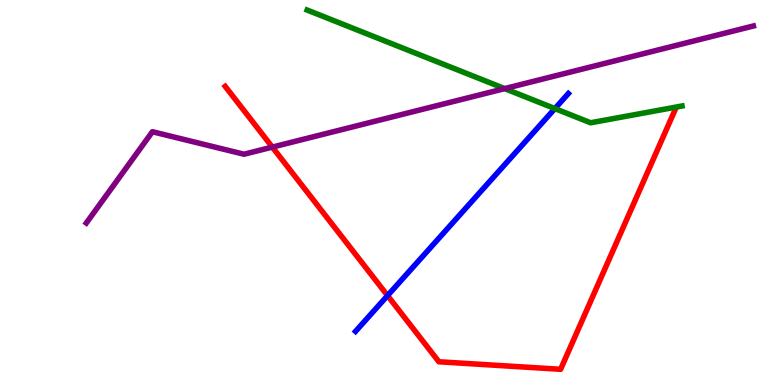[{'lines': ['blue', 'red'], 'intersections': [{'x': 5.0, 'y': 2.32}]}, {'lines': ['green', 'red'], 'intersections': []}, {'lines': ['purple', 'red'], 'intersections': [{'x': 3.51, 'y': 6.18}]}, {'lines': ['blue', 'green'], 'intersections': [{'x': 7.16, 'y': 7.18}]}, {'lines': ['blue', 'purple'], 'intersections': []}, {'lines': ['green', 'purple'], 'intersections': [{'x': 6.51, 'y': 7.7}]}]